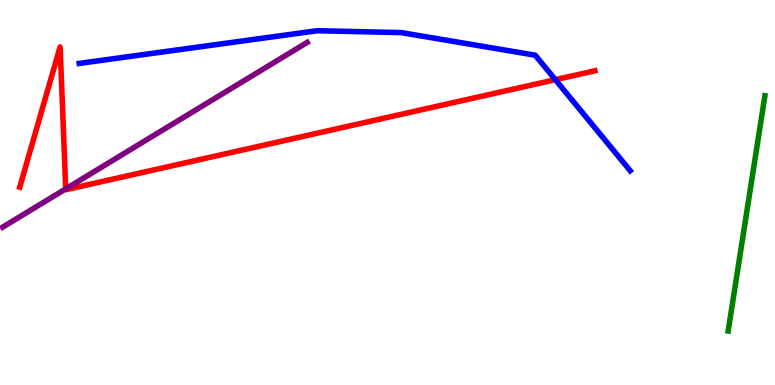[{'lines': ['blue', 'red'], 'intersections': [{'x': 7.17, 'y': 7.93}]}, {'lines': ['green', 'red'], 'intersections': []}, {'lines': ['purple', 'red'], 'intersections': [{'x': 0.848, 'y': 5.09}]}, {'lines': ['blue', 'green'], 'intersections': []}, {'lines': ['blue', 'purple'], 'intersections': []}, {'lines': ['green', 'purple'], 'intersections': []}]